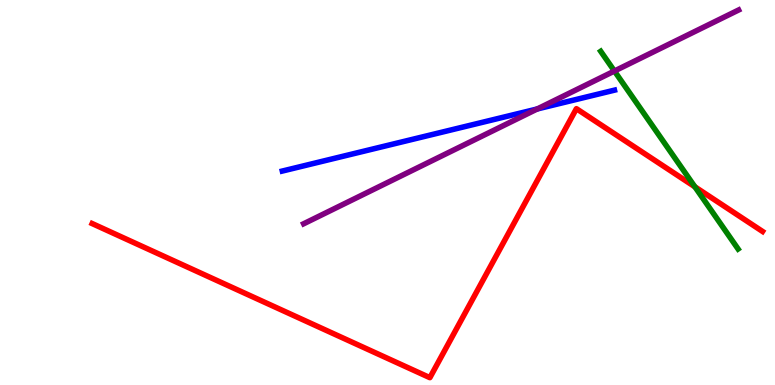[{'lines': ['blue', 'red'], 'intersections': []}, {'lines': ['green', 'red'], 'intersections': [{'x': 8.97, 'y': 5.15}]}, {'lines': ['purple', 'red'], 'intersections': []}, {'lines': ['blue', 'green'], 'intersections': []}, {'lines': ['blue', 'purple'], 'intersections': [{'x': 6.93, 'y': 7.17}]}, {'lines': ['green', 'purple'], 'intersections': [{'x': 7.93, 'y': 8.15}]}]